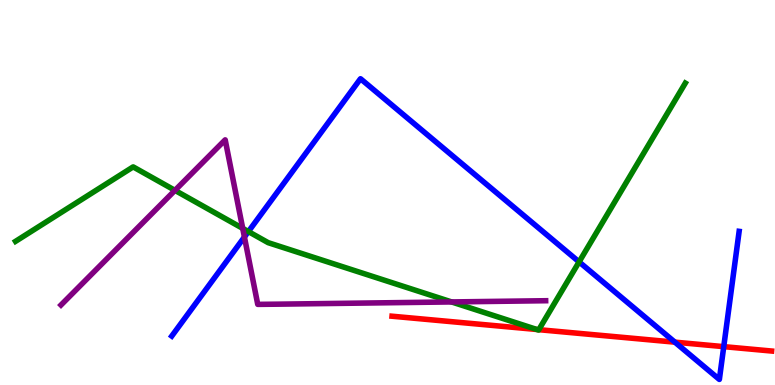[{'lines': ['blue', 'red'], 'intersections': [{'x': 8.71, 'y': 1.11}, {'x': 9.34, 'y': 0.996}]}, {'lines': ['green', 'red'], 'intersections': [{'x': 6.93, 'y': 1.44}, {'x': 6.95, 'y': 1.44}]}, {'lines': ['purple', 'red'], 'intersections': []}, {'lines': ['blue', 'green'], 'intersections': [{'x': 3.21, 'y': 3.99}, {'x': 7.47, 'y': 3.2}]}, {'lines': ['blue', 'purple'], 'intersections': [{'x': 3.15, 'y': 3.84}]}, {'lines': ['green', 'purple'], 'intersections': [{'x': 2.26, 'y': 5.06}, {'x': 3.13, 'y': 4.07}, {'x': 5.83, 'y': 2.16}]}]